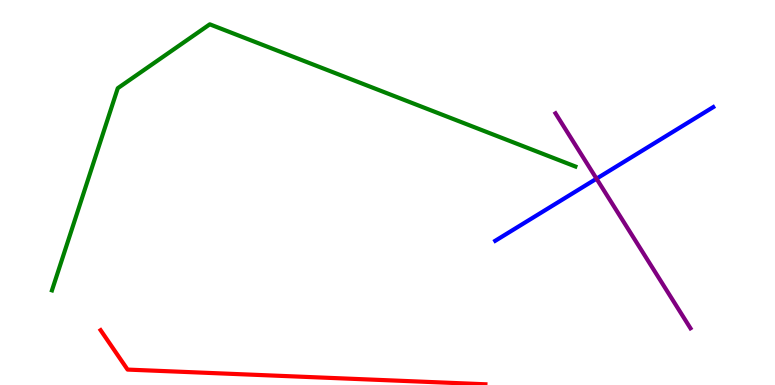[{'lines': ['blue', 'red'], 'intersections': []}, {'lines': ['green', 'red'], 'intersections': []}, {'lines': ['purple', 'red'], 'intersections': []}, {'lines': ['blue', 'green'], 'intersections': []}, {'lines': ['blue', 'purple'], 'intersections': [{'x': 7.7, 'y': 5.36}]}, {'lines': ['green', 'purple'], 'intersections': []}]